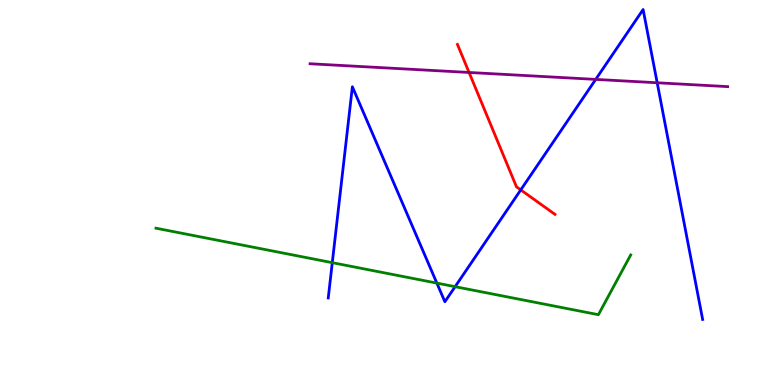[{'lines': ['blue', 'red'], 'intersections': [{'x': 6.72, 'y': 5.07}]}, {'lines': ['green', 'red'], 'intersections': []}, {'lines': ['purple', 'red'], 'intersections': [{'x': 6.05, 'y': 8.12}]}, {'lines': ['blue', 'green'], 'intersections': [{'x': 4.29, 'y': 3.18}, {'x': 5.64, 'y': 2.65}, {'x': 5.87, 'y': 2.55}]}, {'lines': ['blue', 'purple'], 'intersections': [{'x': 7.69, 'y': 7.94}, {'x': 8.48, 'y': 7.85}]}, {'lines': ['green', 'purple'], 'intersections': []}]